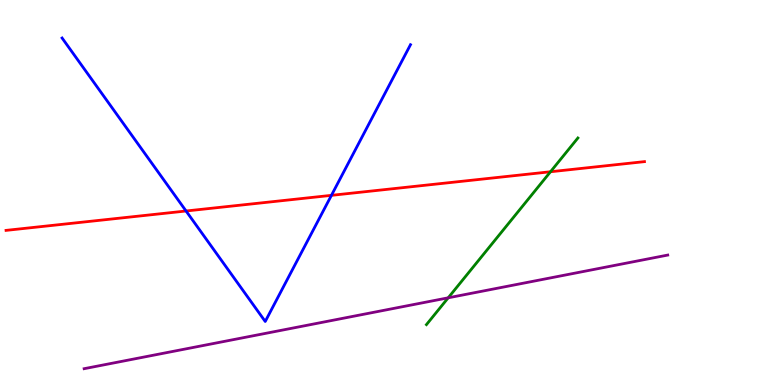[{'lines': ['blue', 'red'], 'intersections': [{'x': 2.4, 'y': 4.52}, {'x': 4.28, 'y': 4.93}]}, {'lines': ['green', 'red'], 'intersections': [{'x': 7.1, 'y': 5.54}]}, {'lines': ['purple', 'red'], 'intersections': []}, {'lines': ['blue', 'green'], 'intersections': []}, {'lines': ['blue', 'purple'], 'intersections': []}, {'lines': ['green', 'purple'], 'intersections': [{'x': 5.78, 'y': 2.26}]}]